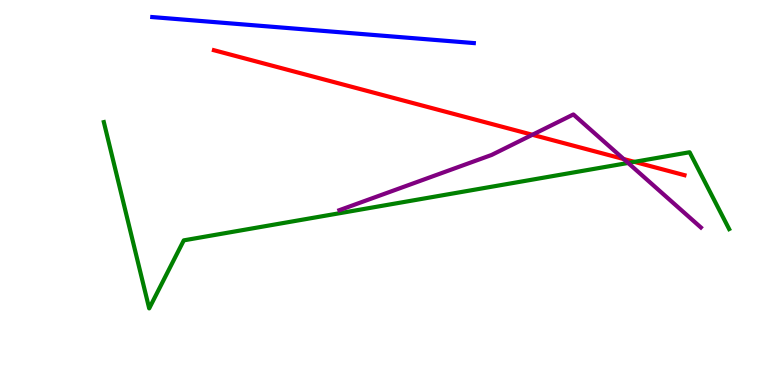[{'lines': ['blue', 'red'], 'intersections': []}, {'lines': ['green', 'red'], 'intersections': [{'x': 8.19, 'y': 5.8}]}, {'lines': ['purple', 'red'], 'intersections': [{'x': 6.87, 'y': 6.5}, {'x': 8.05, 'y': 5.87}]}, {'lines': ['blue', 'green'], 'intersections': []}, {'lines': ['blue', 'purple'], 'intersections': []}, {'lines': ['green', 'purple'], 'intersections': [{'x': 8.1, 'y': 5.77}]}]